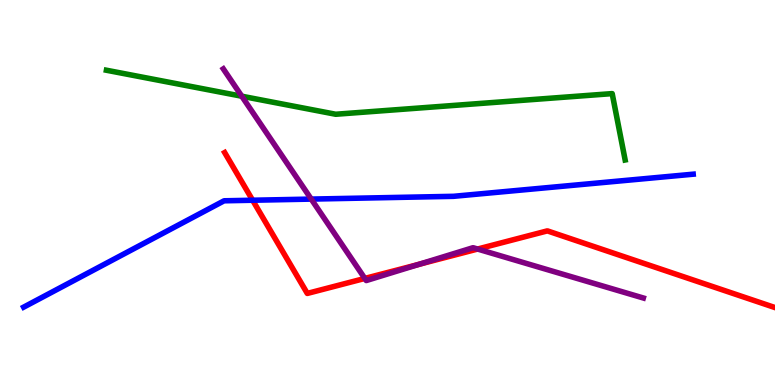[{'lines': ['blue', 'red'], 'intersections': [{'x': 3.26, 'y': 4.8}]}, {'lines': ['green', 'red'], 'intersections': []}, {'lines': ['purple', 'red'], 'intersections': [{'x': 4.71, 'y': 2.77}, {'x': 5.41, 'y': 3.14}, {'x': 6.16, 'y': 3.53}]}, {'lines': ['blue', 'green'], 'intersections': []}, {'lines': ['blue', 'purple'], 'intersections': [{'x': 4.02, 'y': 4.83}]}, {'lines': ['green', 'purple'], 'intersections': [{'x': 3.12, 'y': 7.5}]}]